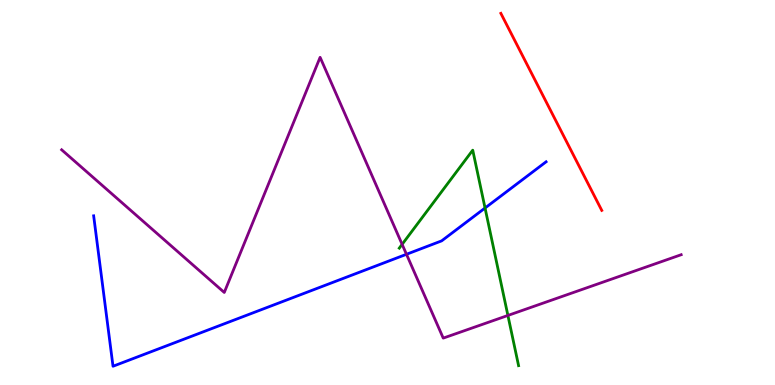[{'lines': ['blue', 'red'], 'intersections': []}, {'lines': ['green', 'red'], 'intersections': []}, {'lines': ['purple', 'red'], 'intersections': []}, {'lines': ['blue', 'green'], 'intersections': [{'x': 6.26, 'y': 4.6}]}, {'lines': ['blue', 'purple'], 'intersections': [{'x': 5.24, 'y': 3.4}]}, {'lines': ['green', 'purple'], 'intersections': [{'x': 5.19, 'y': 3.65}, {'x': 6.55, 'y': 1.81}]}]